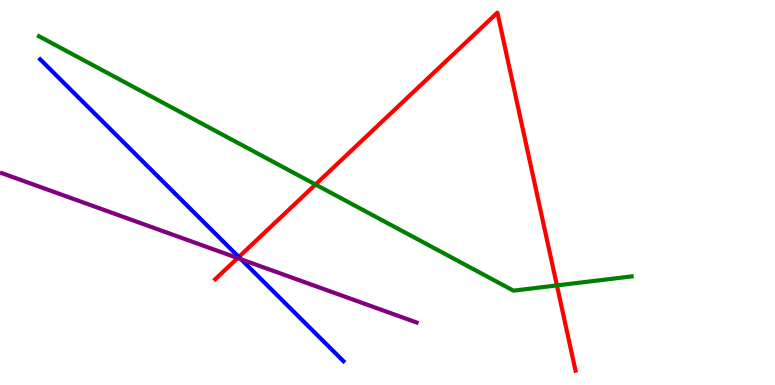[{'lines': ['blue', 'red'], 'intersections': [{'x': 3.08, 'y': 3.32}]}, {'lines': ['green', 'red'], 'intersections': [{'x': 4.07, 'y': 5.21}, {'x': 7.19, 'y': 2.59}]}, {'lines': ['purple', 'red'], 'intersections': [{'x': 3.07, 'y': 3.3}]}, {'lines': ['blue', 'green'], 'intersections': []}, {'lines': ['blue', 'purple'], 'intersections': [{'x': 3.11, 'y': 3.27}]}, {'lines': ['green', 'purple'], 'intersections': []}]